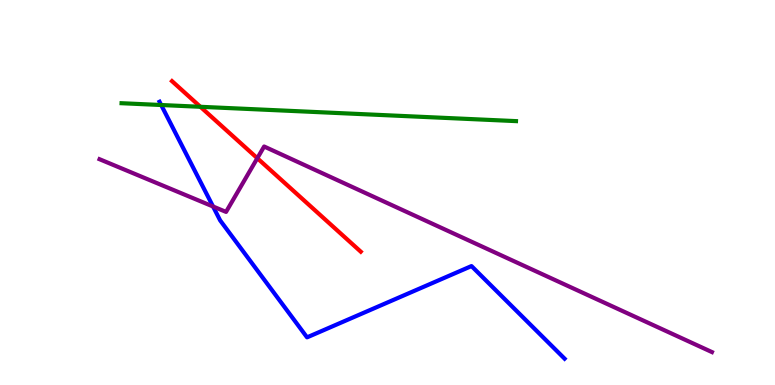[{'lines': ['blue', 'red'], 'intersections': []}, {'lines': ['green', 'red'], 'intersections': [{'x': 2.59, 'y': 7.23}]}, {'lines': ['purple', 'red'], 'intersections': [{'x': 3.32, 'y': 5.89}]}, {'lines': ['blue', 'green'], 'intersections': [{'x': 2.08, 'y': 7.27}]}, {'lines': ['blue', 'purple'], 'intersections': [{'x': 2.75, 'y': 4.64}]}, {'lines': ['green', 'purple'], 'intersections': []}]